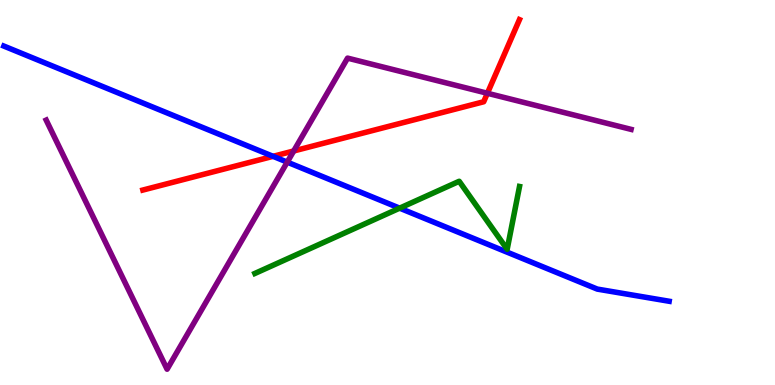[{'lines': ['blue', 'red'], 'intersections': [{'x': 3.52, 'y': 5.94}]}, {'lines': ['green', 'red'], 'intersections': []}, {'lines': ['purple', 'red'], 'intersections': [{'x': 3.79, 'y': 6.08}, {'x': 6.29, 'y': 7.58}]}, {'lines': ['blue', 'green'], 'intersections': [{'x': 5.16, 'y': 4.59}]}, {'lines': ['blue', 'purple'], 'intersections': [{'x': 3.71, 'y': 5.79}]}, {'lines': ['green', 'purple'], 'intersections': []}]